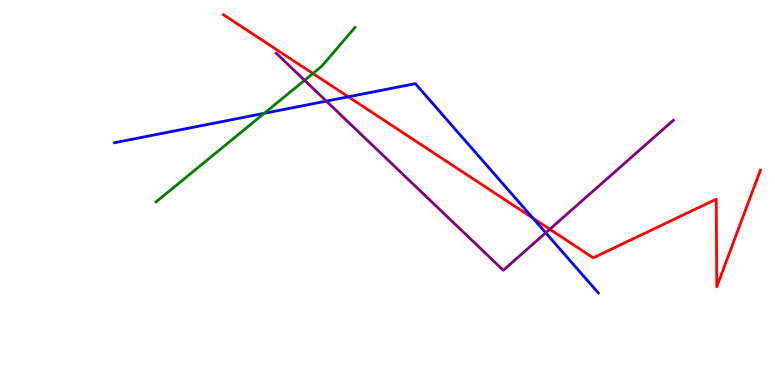[{'lines': ['blue', 'red'], 'intersections': [{'x': 4.49, 'y': 7.49}, {'x': 6.88, 'y': 4.33}]}, {'lines': ['green', 'red'], 'intersections': [{'x': 4.04, 'y': 8.09}]}, {'lines': ['purple', 'red'], 'intersections': [{'x': 7.09, 'y': 4.05}]}, {'lines': ['blue', 'green'], 'intersections': [{'x': 3.41, 'y': 7.06}]}, {'lines': ['blue', 'purple'], 'intersections': [{'x': 4.21, 'y': 7.37}, {'x': 7.04, 'y': 3.95}]}, {'lines': ['green', 'purple'], 'intersections': [{'x': 3.93, 'y': 7.91}]}]